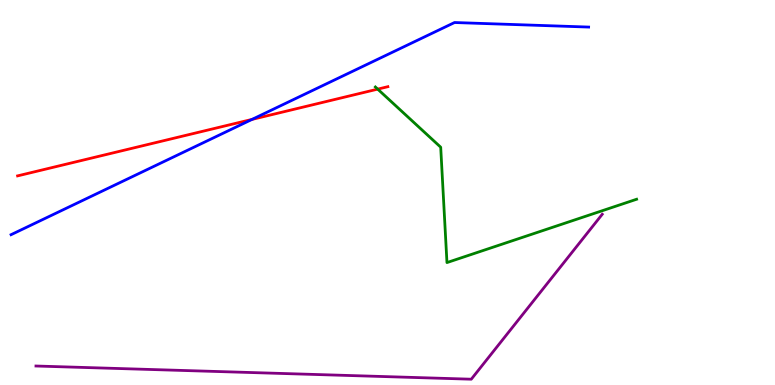[{'lines': ['blue', 'red'], 'intersections': [{'x': 3.25, 'y': 6.9}]}, {'lines': ['green', 'red'], 'intersections': [{'x': 4.87, 'y': 7.68}]}, {'lines': ['purple', 'red'], 'intersections': []}, {'lines': ['blue', 'green'], 'intersections': []}, {'lines': ['blue', 'purple'], 'intersections': []}, {'lines': ['green', 'purple'], 'intersections': []}]